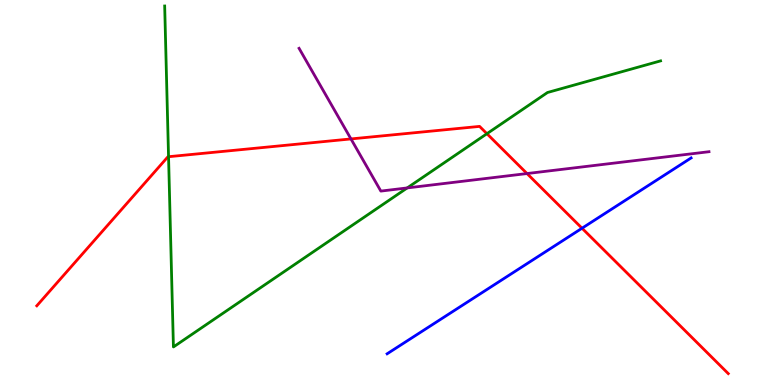[{'lines': ['blue', 'red'], 'intersections': [{'x': 7.51, 'y': 4.07}]}, {'lines': ['green', 'red'], 'intersections': [{'x': 2.17, 'y': 5.93}, {'x': 6.28, 'y': 6.53}]}, {'lines': ['purple', 'red'], 'intersections': [{'x': 4.53, 'y': 6.39}, {'x': 6.8, 'y': 5.49}]}, {'lines': ['blue', 'green'], 'intersections': []}, {'lines': ['blue', 'purple'], 'intersections': []}, {'lines': ['green', 'purple'], 'intersections': [{'x': 5.25, 'y': 5.12}]}]